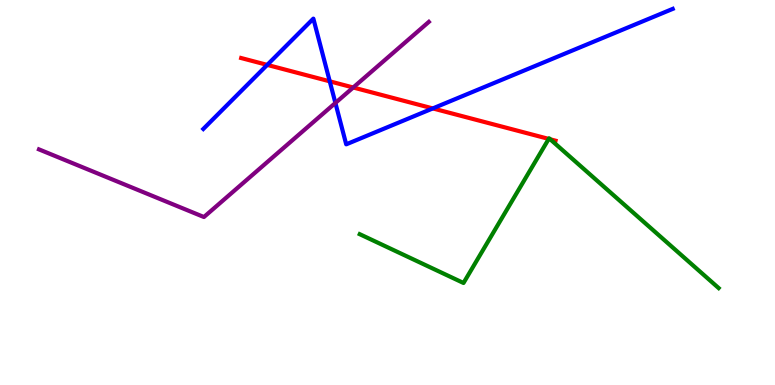[{'lines': ['blue', 'red'], 'intersections': [{'x': 3.45, 'y': 8.31}, {'x': 4.25, 'y': 7.89}, {'x': 5.58, 'y': 7.18}]}, {'lines': ['green', 'red'], 'intersections': [{'x': 7.08, 'y': 6.39}, {'x': 7.1, 'y': 6.38}]}, {'lines': ['purple', 'red'], 'intersections': [{'x': 4.56, 'y': 7.73}]}, {'lines': ['blue', 'green'], 'intersections': []}, {'lines': ['blue', 'purple'], 'intersections': [{'x': 4.33, 'y': 7.33}]}, {'lines': ['green', 'purple'], 'intersections': []}]